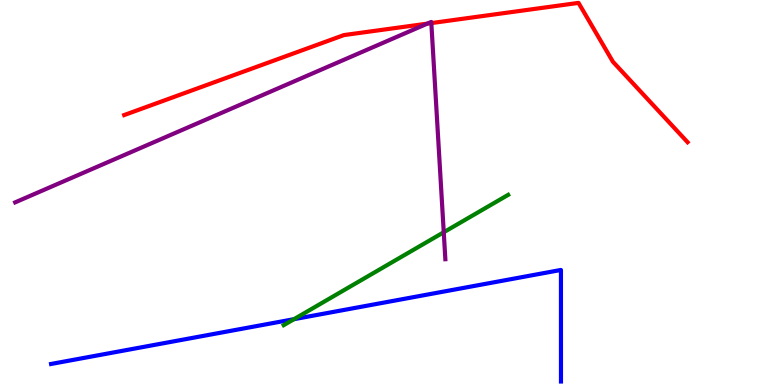[{'lines': ['blue', 'red'], 'intersections': []}, {'lines': ['green', 'red'], 'intersections': []}, {'lines': ['purple', 'red'], 'intersections': [{'x': 5.51, 'y': 9.39}, {'x': 5.57, 'y': 9.4}]}, {'lines': ['blue', 'green'], 'intersections': [{'x': 3.79, 'y': 1.71}]}, {'lines': ['blue', 'purple'], 'intersections': []}, {'lines': ['green', 'purple'], 'intersections': [{'x': 5.73, 'y': 3.97}]}]